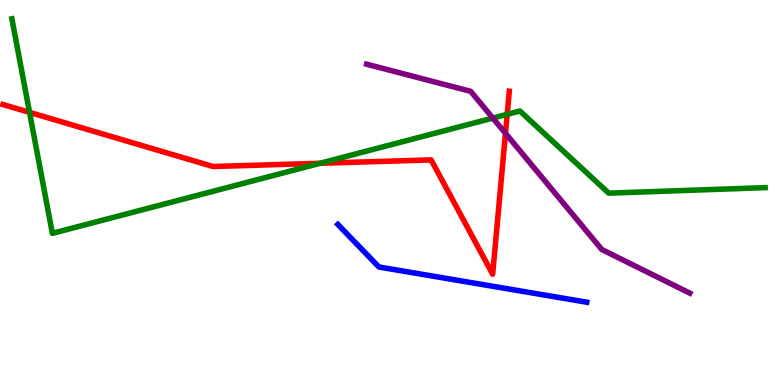[{'lines': ['blue', 'red'], 'intersections': []}, {'lines': ['green', 'red'], 'intersections': [{'x': 0.381, 'y': 7.08}, {'x': 4.13, 'y': 5.76}, {'x': 6.54, 'y': 7.03}]}, {'lines': ['purple', 'red'], 'intersections': [{'x': 6.52, 'y': 6.54}]}, {'lines': ['blue', 'green'], 'intersections': []}, {'lines': ['blue', 'purple'], 'intersections': []}, {'lines': ['green', 'purple'], 'intersections': [{'x': 6.36, 'y': 6.93}]}]